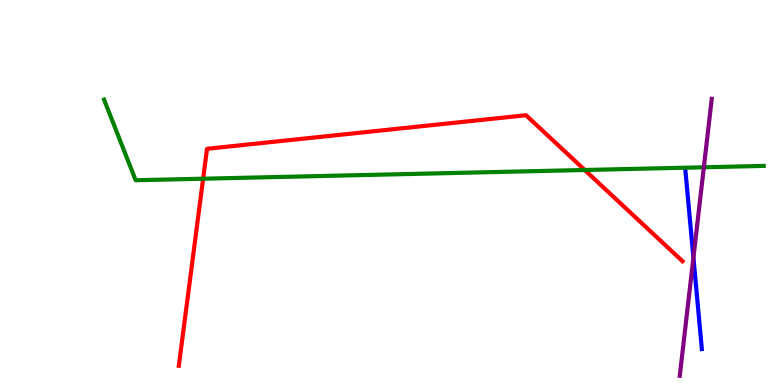[{'lines': ['blue', 'red'], 'intersections': []}, {'lines': ['green', 'red'], 'intersections': [{'x': 2.62, 'y': 5.36}, {'x': 7.54, 'y': 5.58}]}, {'lines': ['purple', 'red'], 'intersections': []}, {'lines': ['blue', 'green'], 'intersections': []}, {'lines': ['blue', 'purple'], 'intersections': [{'x': 8.95, 'y': 3.31}]}, {'lines': ['green', 'purple'], 'intersections': [{'x': 9.08, 'y': 5.66}]}]